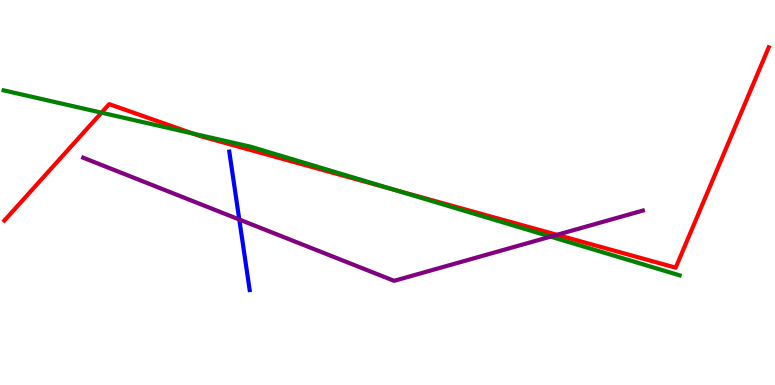[{'lines': ['blue', 'red'], 'intersections': []}, {'lines': ['green', 'red'], 'intersections': [{'x': 1.31, 'y': 7.07}, {'x': 2.49, 'y': 6.53}, {'x': 5.09, 'y': 5.07}]}, {'lines': ['purple', 'red'], 'intersections': [{'x': 7.19, 'y': 3.9}]}, {'lines': ['blue', 'green'], 'intersections': []}, {'lines': ['blue', 'purple'], 'intersections': [{'x': 3.09, 'y': 4.3}]}, {'lines': ['green', 'purple'], 'intersections': [{'x': 7.1, 'y': 3.85}]}]